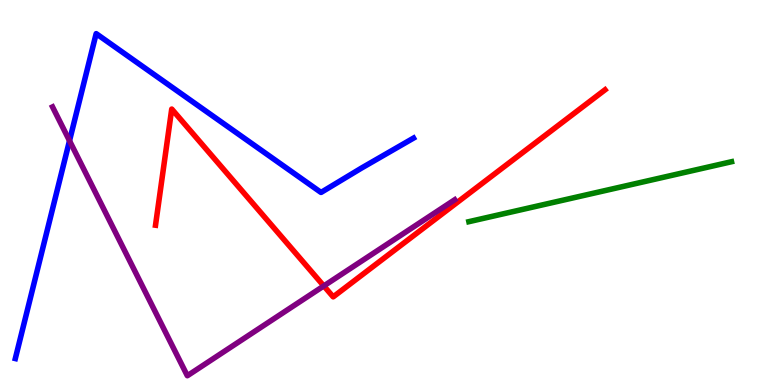[{'lines': ['blue', 'red'], 'intersections': []}, {'lines': ['green', 'red'], 'intersections': []}, {'lines': ['purple', 'red'], 'intersections': [{'x': 4.18, 'y': 2.57}]}, {'lines': ['blue', 'green'], 'intersections': []}, {'lines': ['blue', 'purple'], 'intersections': [{'x': 0.897, 'y': 6.34}]}, {'lines': ['green', 'purple'], 'intersections': []}]